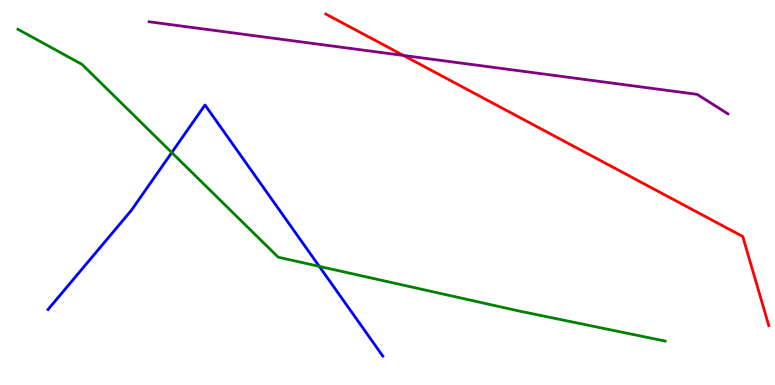[{'lines': ['blue', 'red'], 'intersections': []}, {'lines': ['green', 'red'], 'intersections': []}, {'lines': ['purple', 'red'], 'intersections': [{'x': 5.21, 'y': 8.56}]}, {'lines': ['blue', 'green'], 'intersections': [{'x': 2.22, 'y': 6.04}, {'x': 4.12, 'y': 3.08}]}, {'lines': ['blue', 'purple'], 'intersections': []}, {'lines': ['green', 'purple'], 'intersections': []}]